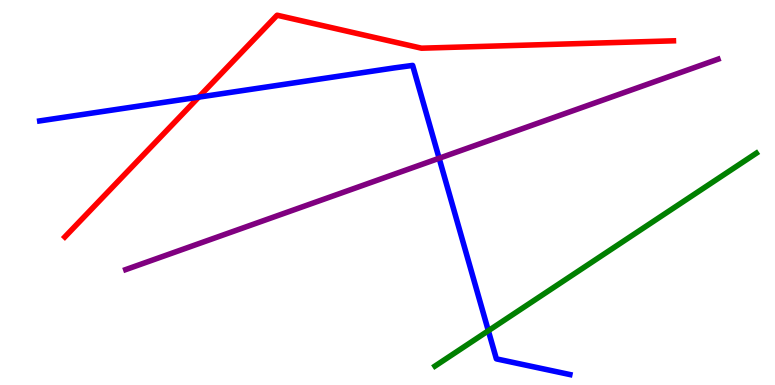[{'lines': ['blue', 'red'], 'intersections': [{'x': 2.56, 'y': 7.48}]}, {'lines': ['green', 'red'], 'intersections': []}, {'lines': ['purple', 'red'], 'intersections': []}, {'lines': ['blue', 'green'], 'intersections': [{'x': 6.3, 'y': 1.41}]}, {'lines': ['blue', 'purple'], 'intersections': [{'x': 5.67, 'y': 5.89}]}, {'lines': ['green', 'purple'], 'intersections': []}]